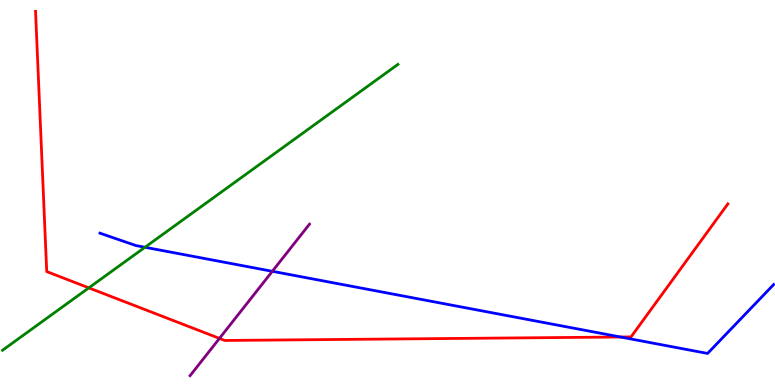[{'lines': ['blue', 'red'], 'intersections': [{'x': 8.01, 'y': 1.25}]}, {'lines': ['green', 'red'], 'intersections': [{'x': 1.15, 'y': 2.52}]}, {'lines': ['purple', 'red'], 'intersections': [{'x': 2.83, 'y': 1.21}]}, {'lines': ['blue', 'green'], 'intersections': [{'x': 1.87, 'y': 3.58}]}, {'lines': ['blue', 'purple'], 'intersections': [{'x': 3.51, 'y': 2.95}]}, {'lines': ['green', 'purple'], 'intersections': []}]